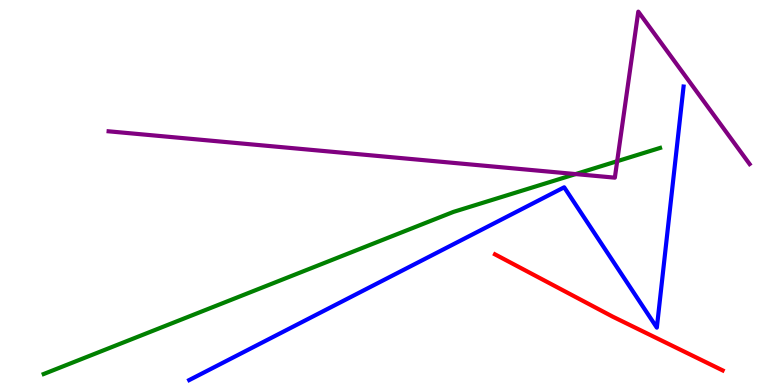[{'lines': ['blue', 'red'], 'intersections': []}, {'lines': ['green', 'red'], 'intersections': []}, {'lines': ['purple', 'red'], 'intersections': []}, {'lines': ['blue', 'green'], 'intersections': []}, {'lines': ['blue', 'purple'], 'intersections': []}, {'lines': ['green', 'purple'], 'intersections': [{'x': 7.43, 'y': 5.48}, {'x': 7.96, 'y': 5.81}]}]